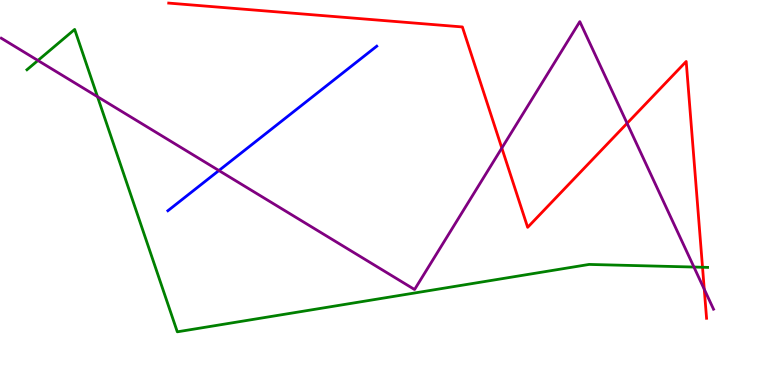[{'lines': ['blue', 'red'], 'intersections': []}, {'lines': ['green', 'red'], 'intersections': [{'x': 9.06, 'y': 3.06}]}, {'lines': ['purple', 'red'], 'intersections': [{'x': 6.48, 'y': 6.15}, {'x': 8.09, 'y': 6.8}, {'x': 9.09, 'y': 2.49}]}, {'lines': ['blue', 'green'], 'intersections': []}, {'lines': ['blue', 'purple'], 'intersections': [{'x': 2.82, 'y': 5.57}]}, {'lines': ['green', 'purple'], 'intersections': [{'x': 0.489, 'y': 8.43}, {'x': 1.26, 'y': 7.49}, {'x': 8.95, 'y': 3.06}]}]